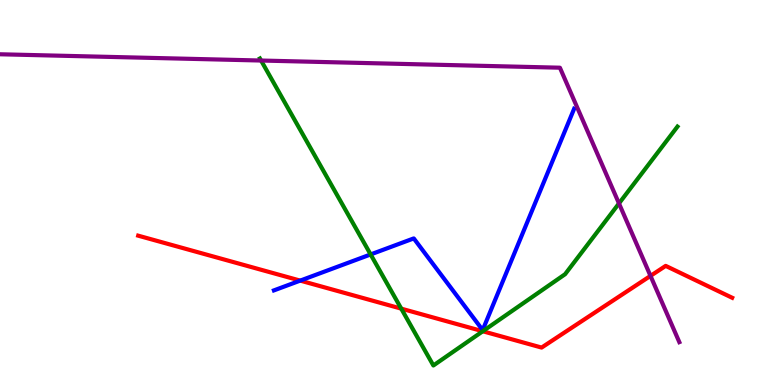[{'lines': ['blue', 'red'], 'intersections': [{'x': 3.87, 'y': 2.71}]}, {'lines': ['green', 'red'], 'intersections': [{'x': 5.18, 'y': 1.98}, {'x': 6.23, 'y': 1.4}]}, {'lines': ['purple', 'red'], 'intersections': [{'x': 8.39, 'y': 2.83}]}, {'lines': ['blue', 'green'], 'intersections': [{'x': 4.78, 'y': 3.39}]}, {'lines': ['blue', 'purple'], 'intersections': []}, {'lines': ['green', 'purple'], 'intersections': [{'x': 3.37, 'y': 8.43}, {'x': 7.99, 'y': 4.72}]}]